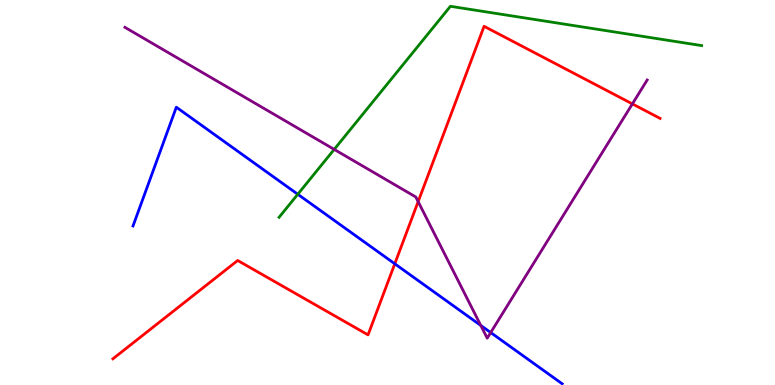[{'lines': ['blue', 'red'], 'intersections': [{'x': 5.09, 'y': 3.15}]}, {'lines': ['green', 'red'], 'intersections': []}, {'lines': ['purple', 'red'], 'intersections': [{'x': 5.4, 'y': 4.76}, {'x': 8.16, 'y': 7.3}]}, {'lines': ['blue', 'green'], 'intersections': [{'x': 3.84, 'y': 4.95}]}, {'lines': ['blue', 'purple'], 'intersections': [{'x': 6.2, 'y': 1.55}, {'x': 6.33, 'y': 1.36}]}, {'lines': ['green', 'purple'], 'intersections': [{'x': 4.31, 'y': 6.12}]}]